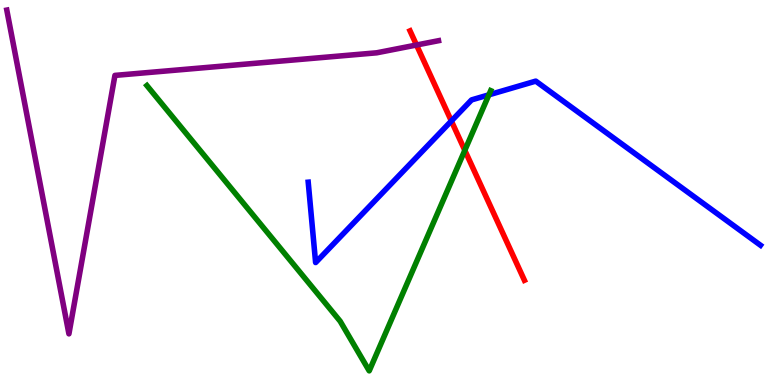[{'lines': ['blue', 'red'], 'intersections': [{'x': 5.82, 'y': 6.86}]}, {'lines': ['green', 'red'], 'intersections': [{'x': 6.0, 'y': 6.1}]}, {'lines': ['purple', 'red'], 'intersections': [{'x': 5.37, 'y': 8.83}]}, {'lines': ['blue', 'green'], 'intersections': [{'x': 6.31, 'y': 7.54}]}, {'lines': ['blue', 'purple'], 'intersections': []}, {'lines': ['green', 'purple'], 'intersections': []}]